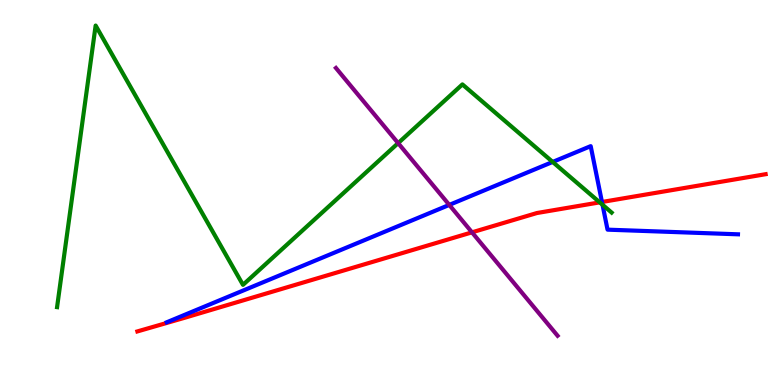[{'lines': ['blue', 'red'], 'intersections': [{'x': 7.77, 'y': 4.75}]}, {'lines': ['green', 'red'], 'intersections': [{'x': 7.74, 'y': 4.74}]}, {'lines': ['purple', 'red'], 'intersections': [{'x': 6.09, 'y': 3.97}]}, {'lines': ['blue', 'green'], 'intersections': [{'x': 7.13, 'y': 5.79}, {'x': 7.77, 'y': 4.68}]}, {'lines': ['blue', 'purple'], 'intersections': [{'x': 5.8, 'y': 4.68}]}, {'lines': ['green', 'purple'], 'intersections': [{'x': 5.14, 'y': 6.28}]}]